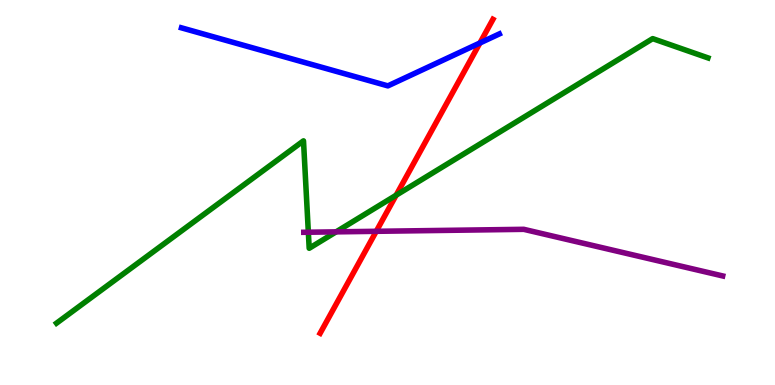[{'lines': ['blue', 'red'], 'intersections': [{'x': 6.19, 'y': 8.88}]}, {'lines': ['green', 'red'], 'intersections': [{'x': 5.11, 'y': 4.93}]}, {'lines': ['purple', 'red'], 'intersections': [{'x': 4.85, 'y': 3.99}]}, {'lines': ['blue', 'green'], 'intersections': []}, {'lines': ['blue', 'purple'], 'intersections': []}, {'lines': ['green', 'purple'], 'intersections': [{'x': 3.98, 'y': 3.97}, {'x': 4.34, 'y': 3.98}]}]